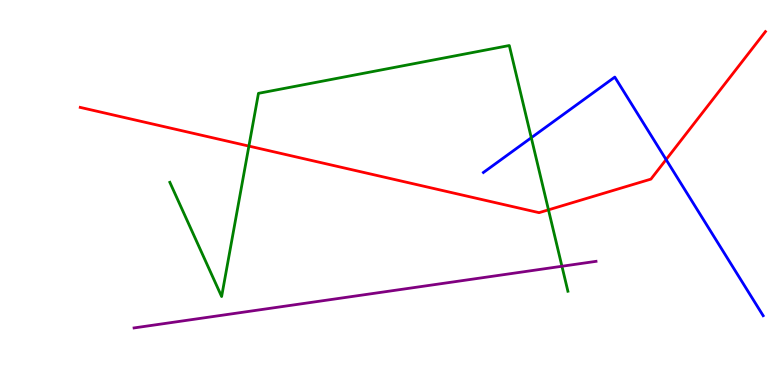[{'lines': ['blue', 'red'], 'intersections': [{'x': 8.59, 'y': 5.85}]}, {'lines': ['green', 'red'], 'intersections': [{'x': 3.21, 'y': 6.21}, {'x': 7.08, 'y': 4.55}]}, {'lines': ['purple', 'red'], 'intersections': []}, {'lines': ['blue', 'green'], 'intersections': [{'x': 6.86, 'y': 6.42}]}, {'lines': ['blue', 'purple'], 'intersections': []}, {'lines': ['green', 'purple'], 'intersections': [{'x': 7.25, 'y': 3.08}]}]